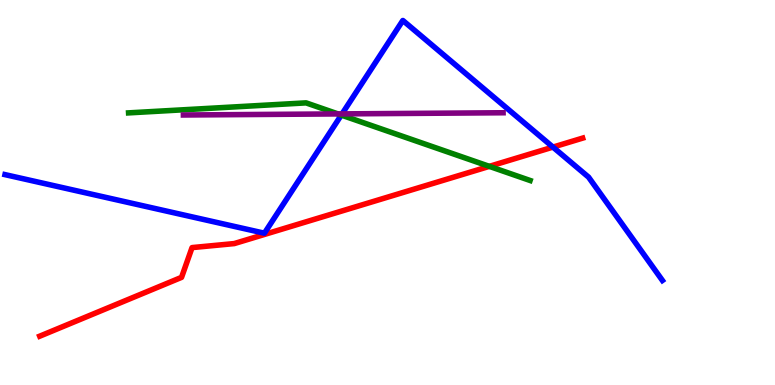[{'lines': ['blue', 'red'], 'intersections': [{'x': 7.13, 'y': 6.18}]}, {'lines': ['green', 'red'], 'intersections': [{'x': 6.31, 'y': 5.68}]}, {'lines': ['purple', 'red'], 'intersections': []}, {'lines': ['blue', 'green'], 'intersections': [{'x': 4.4, 'y': 7.01}]}, {'lines': ['blue', 'purple'], 'intersections': [{'x': 4.41, 'y': 7.04}]}, {'lines': ['green', 'purple'], 'intersections': [{'x': 4.36, 'y': 7.04}]}]